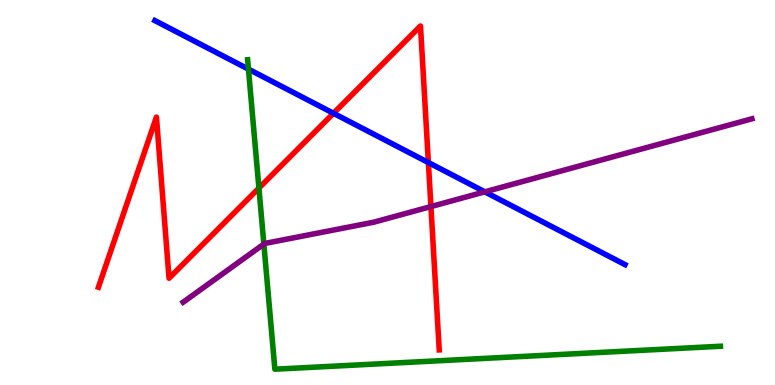[{'lines': ['blue', 'red'], 'intersections': [{'x': 4.3, 'y': 7.06}, {'x': 5.53, 'y': 5.78}]}, {'lines': ['green', 'red'], 'intersections': [{'x': 3.34, 'y': 5.12}]}, {'lines': ['purple', 'red'], 'intersections': [{'x': 5.56, 'y': 4.63}]}, {'lines': ['blue', 'green'], 'intersections': [{'x': 3.21, 'y': 8.2}]}, {'lines': ['blue', 'purple'], 'intersections': [{'x': 6.26, 'y': 5.02}]}, {'lines': ['green', 'purple'], 'intersections': [{'x': 3.4, 'y': 3.66}]}]